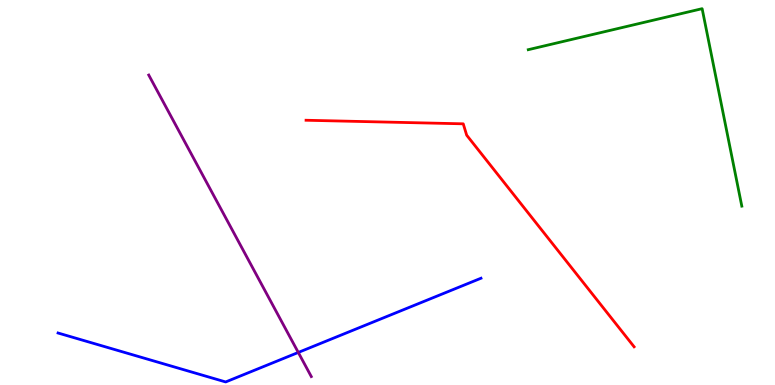[{'lines': ['blue', 'red'], 'intersections': []}, {'lines': ['green', 'red'], 'intersections': []}, {'lines': ['purple', 'red'], 'intersections': []}, {'lines': ['blue', 'green'], 'intersections': []}, {'lines': ['blue', 'purple'], 'intersections': [{'x': 3.85, 'y': 0.845}]}, {'lines': ['green', 'purple'], 'intersections': []}]